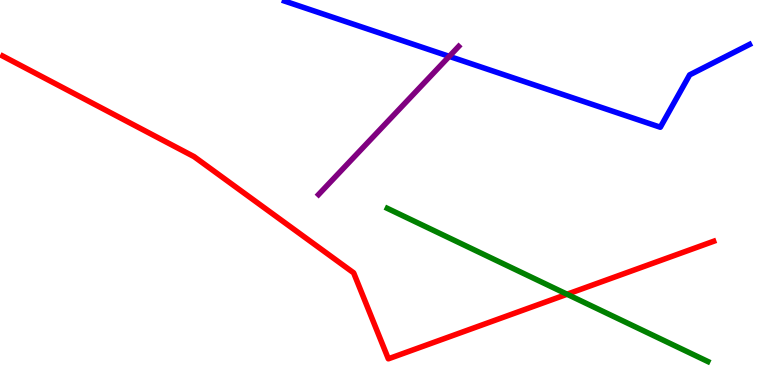[{'lines': ['blue', 'red'], 'intersections': []}, {'lines': ['green', 'red'], 'intersections': [{'x': 7.32, 'y': 2.36}]}, {'lines': ['purple', 'red'], 'intersections': []}, {'lines': ['blue', 'green'], 'intersections': []}, {'lines': ['blue', 'purple'], 'intersections': [{'x': 5.8, 'y': 8.54}]}, {'lines': ['green', 'purple'], 'intersections': []}]